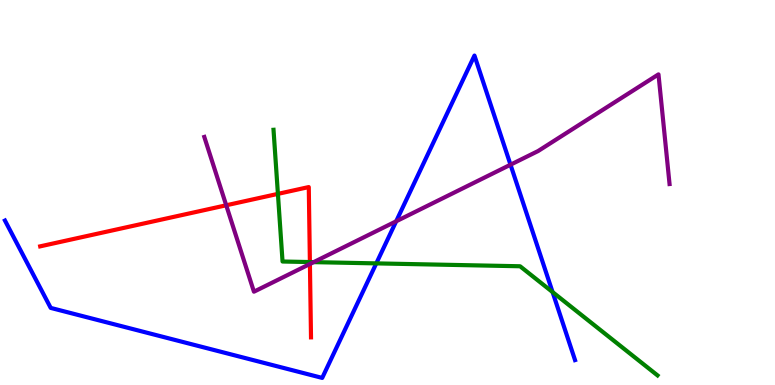[{'lines': ['blue', 'red'], 'intersections': []}, {'lines': ['green', 'red'], 'intersections': [{'x': 3.59, 'y': 4.96}, {'x': 4.0, 'y': 3.19}]}, {'lines': ['purple', 'red'], 'intersections': [{'x': 2.92, 'y': 4.67}, {'x': 4.0, 'y': 3.14}]}, {'lines': ['blue', 'green'], 'intersections': [{'x': 4.86, 'y': 3.16}, {'x': 7.13, 'y': 2.41}]}, {'lines': ['blue', 'purple'], 'intersections': [{'x': 5.11, 'y': 4.25}, {'x': 6.59, 'y': 5.72}]}, {'lines': ['green', 'purple'], 'intersections': [{'x': 4.05, 'y': 3.19}]}]